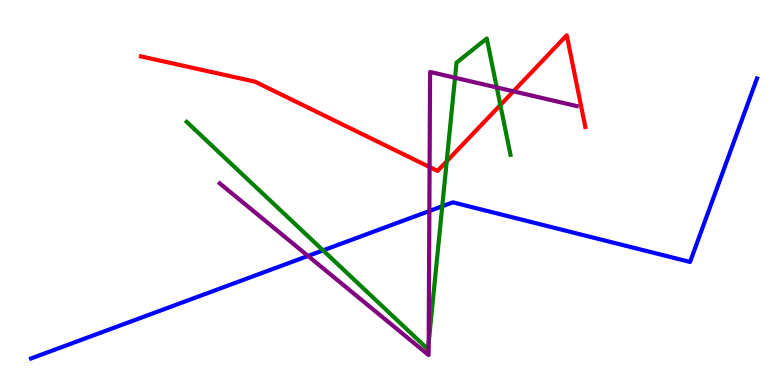[{'lines': ['blue', 'red'], 'intersections': []}, {'lines': ['green', 'red'], 'intersections': [{'x': 5.76, 'y': 5.81}, {'x': 6.46, 'y': 7.27}]}, {'lines': ['purple', 'red'], 'intersections': [{'x': 5.54, 'y': 5.66}, {'x': 6.62, 'y': 7.63}]}, {'lines': ['blue', 'green'], 'intersections': [{'x': 4.17, 'y': 3.5}, {'x': 5.71, 'y': 4.64}]}, {'lines': ['blue', 'purple'], 'intersections': [{'x': 3.97, 'y': 3.35}, {'x': 5.54, 'y': 4.52}]}, {'lines': ['green', 'purple'], 'intersections': [{'x': 5.53, 'y': 1.09}, {'x': 5.87, 'y': 7.98}, {'x': 6.41, 'y': 7.73}]}]